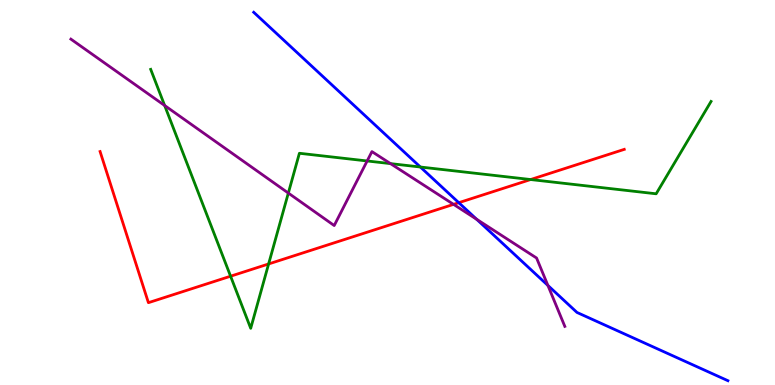[{'lines': ['blue', 'red'], 'intersections': [{'x': 5.92, 'y': 4.74}]}, {'lines': ['green', 'red'], 'intersections': [{'x': 2.98, 'y': 2.83}, {'x': 3.47, 'y': 3.14}, {'x': 6.85, 'y': 5.34}]}, {'lines': ['purple', 'red'], 'intersections': [{'x': 5.85, 'y': 4.69}]}, {'lines': ['blue', 'green'], 'intersections': [{'x': 5.42, 'y': 5.66}]}, {'lines': ['blue', 'purple'], 'intersections': [{'x': 6.15, 'y': 4.3}, {'x': 7.07, 'y': 2.59}]}, {'lines': ['green', 'purple'], 'intersections': [{'x': 2.12, 'y': 7.26}, {'x': 3.72, 'y': 4.99}, {'x': 4.74, 'y': 5.82}, {'x': 5.04, 'y': 5.75}]}]